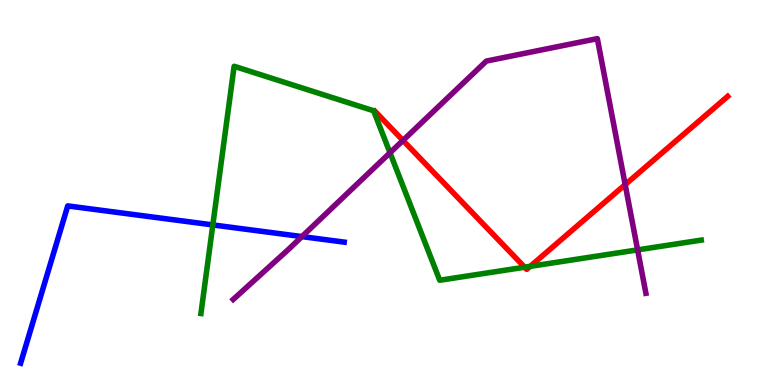[{'lines': ['blue', 'red'], 'intersections': []}, {'lines': ['green', 'red'], 'intersections': [{'x': 6.77, 'y': 3.06}, {'x': 6.84, 'y': 3.08}]}, {'lines': ['purple', 'red'], 'intersections': [{'x': 5.2, 'y': 6.35}, {'x': 8.07, 'y': 5.2}]}, {'lines': ['blue', 'green'], 'intersections': [{'x': 2.75, 'y': 4.16}]}, {'lines': ['blue', 'purple'], 'intersections': [{'x': 3.9, 'y': 3.85}]}, {'lines': ['green', 'purple'], 'intersections': [{'x': 5.03, 'y': 6.03}, {'x': 8.23, 'y': 3.51}]}]